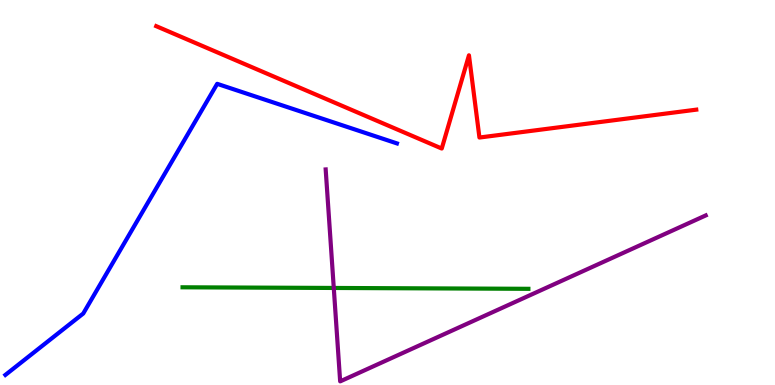[{'lines': ['blue', 'red'], 'intersections': []}, {'lines': ['green', 'red'], 'intersections': []}, {'lines': ['purple', 'red'], 'intersections': []}, {'lines': ['blue', 'green'], 'intersections': []}, {'lines': ['blue', 'purple'], 'intersections': []}, {'lines': ['green', 'purple'], 'intersections': [{'x': 4.31, 'y': 2.52}]}]